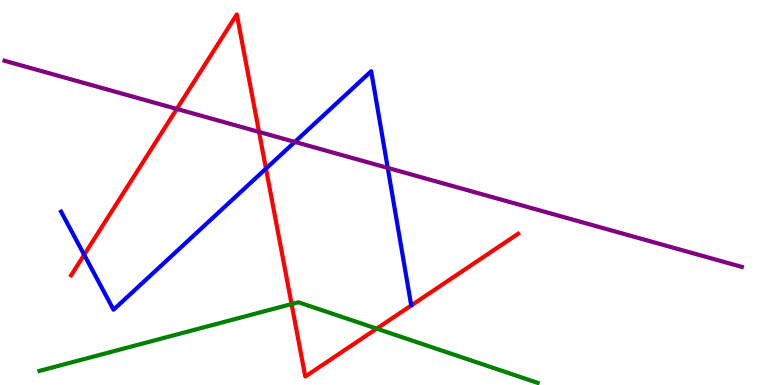[{'lines': ['blue', 'red'], 'intersections': [{'x': 1.09, 'y': 3.38}, {'x': 3.43, 'y': 5.62}]}, {'lines': ['green', 'red'], 'intersections': [{'x': 3.76, 'y': 2.1}, {'x': 4.86, 'y': 1.46}]}, {'lines': ['purple', 'red'], 'intersections': [{'x': 2.28, 'y': 7.17}, {'x': 3.34, 'y': 6.57}]}, {'lines': ['blue', 'green'], 'intersections': []}, {'lines': ['blue', 'purple'], 'intersections': [{'x': 3.8, 'y': 6.31}, {'x': 5.0, 'y': 5.64}]}, {'lines': ['green', 'purple'], 'intersections': []}]